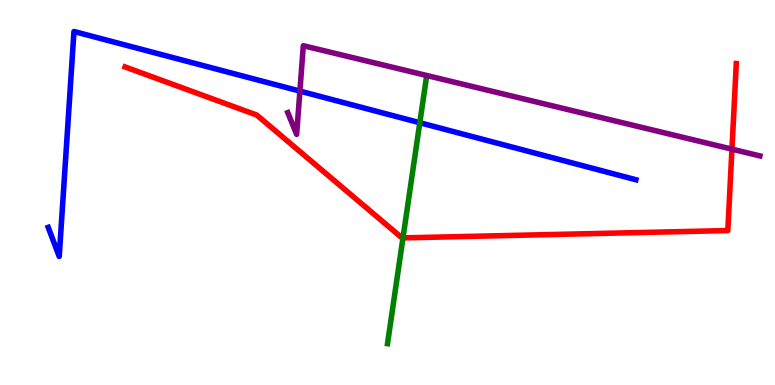[{'lines': ['blue', 'red'], 'intersections': []}, {'lines': ['green', 'red'], 'intersections': [{'x': 5.2, 'y': 3.82}]}, {'lines': ['purple', 'red'], 'intersections': [{'x': 9.44, 'y': 6.13}]}, {'lines': ['blue', 'green'], 'intersections': [{'x': 5.42, 'y': 6.81}]}, {'lines': ['blue', 'purple'], 'intersections': [{'x': 3.87, 'y': 7.63}]}, {'lines': ['green', 'purple'], 'intersections': []}]